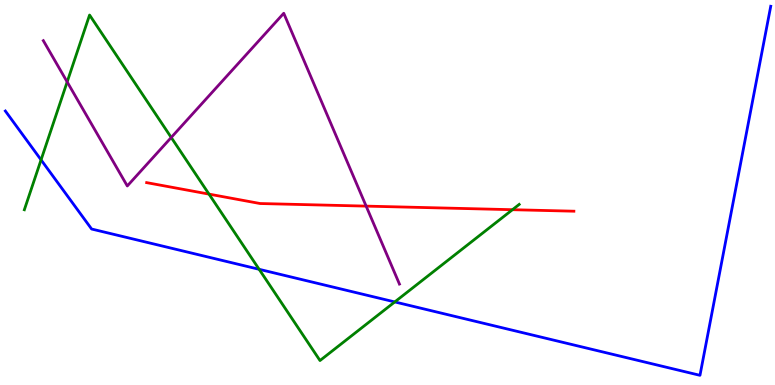[{'lines': ['blue', 'red'], 'intersections': []}, {'lines': ['green', 'red'], 'intersections': [{'x': 2.7, 'y': 4.96}, {'x': 6.61, 'y': 4.55}]}, {'lines': ['purple', 'red'], 'intersections': [{'x': 4.72, 'y': 4.65}]}, {'lines': ['blue', 'green'], 'intersections': [{'x': 0.53, 'y': 5.85}, {'x': 3.34, 'y': 3.01}, {'x': 5.09, 'y': 2.16}]}, {'lines': ['blue', 'purple'], 'intersections': []}, {'lines': ['green', 'purple'], 'intersections': [{'x': 0.867, 'y': 7.87}, {'x': 2.21, 'y': 6.43}]}]